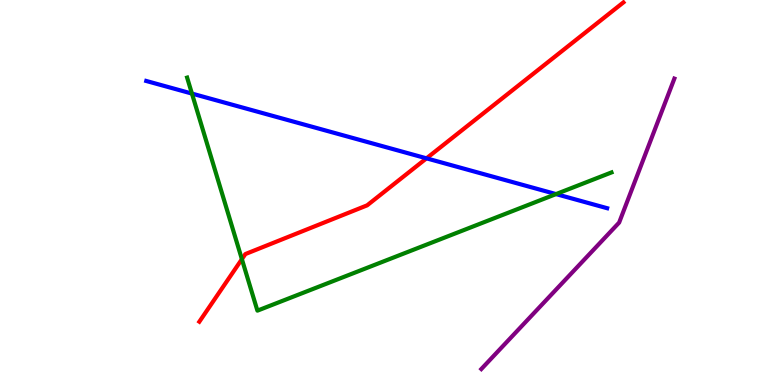[{'lines': ['blue', 'red'], 'intersections': [{'x': 5.5, 'y': 5.89}]}, {'lines': ['green', 'red'], 'intersections': [{'x': 3.12, 'y': 3.27}]}, {'lines': ['purple', 'red'], 'intersections': []}, {'lines': ['blue', 'green'], 'intersections': [{'x': 2.48, 'y': 7.57}, {'x': 7.17, 'y': 4.96}]}, {'lines': ['blue', 'purple'], 'intersections': []}, {'lines': ['green', 'purple'], 'intersections': []}]